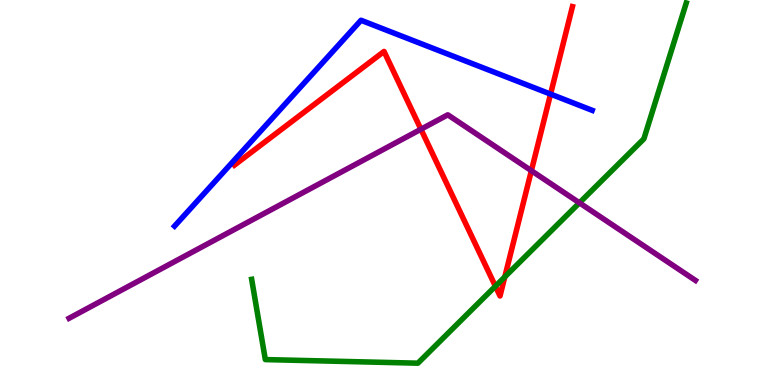[{'lines': ['blue', 'red'], 'intersections': [{'x': 7.1, 'y': 7.56}]}, {'lines': ['green', 'red'], 'intersections': [{'x': 6.39, 'y': 2.57}, {'x': 6.51, 'y': 2.81}]}, {'lines': ['purple', 'red'], 'intersections': [{'x': 5.43, 'y': 6.64}, {'x': 6.86, 'y': 5.57}]}, {'lines': ['blue', 'green'], 'intersections': []}, {'lines': ['blue', 'purple'], 'intersections': []}, {'lines': ['green', 'purple'], 'intersections': [{'x': 7.48, 'y': 4.73}]}]